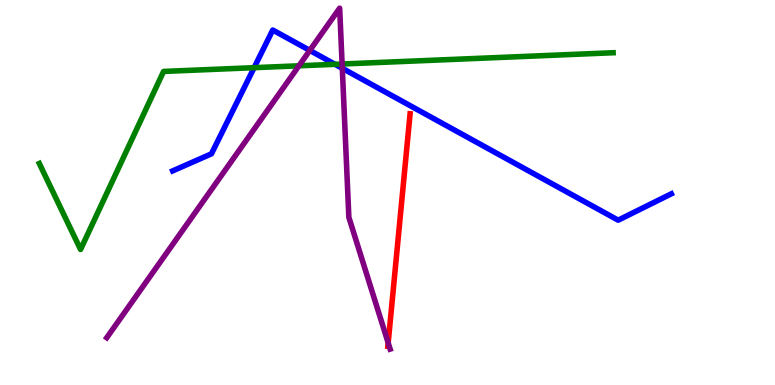[{'lines': ['blue', 'red'], 'intersections': []}, {'lines': ['green', 'red'], 'intersections': []}, {'lines': ['purple', 'red'], 'intersections': [{'x': 5.01, 'y': 1.09}]}, {'lines': ['blue', 'green'], 'intersections': [{'x': 3.28, 'y': 8.24}, {'x': 4.32, 'y': 8.33}]}, {'lines': ['blue', 'purple'], 'intersections': [{'x': 4.0, 'y': 8.69}, {'x': 4.42, 'y': 8.23}]}, {'lines': ['green', 'purple'], 'intersections': [{'x': 3.86, 'y': 8.29}, {'x': 4.41, 'y': 8.34}]}]